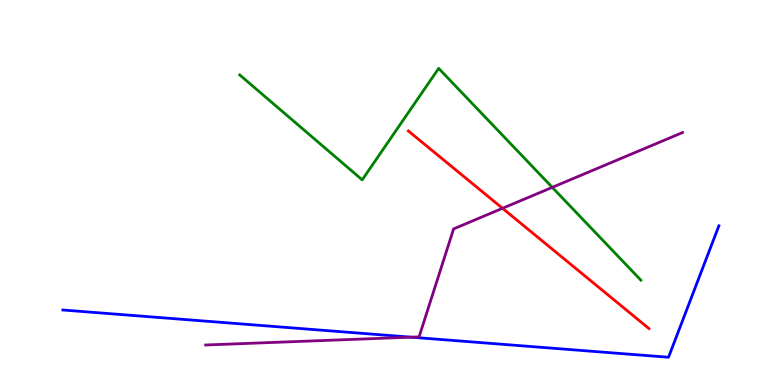[{'lines': ['blue', 'red'], 'intersections': []}, {'lines': ['green', 'red'], 'intersections': []}, {'lines': ['purple', 'red'], 'intersections': [{'x': 6.48, 'y': 4.59}]}, {'lines': ['blue', 'green'], 'intersections': []}, {'lines': ['blue', 'purple'], 'intersections': [{'x': 5.3, 'y': 1.24}]}, {'lines': ['green', 'purple'], 'intersections': [{'x': 7.13, 'y': 5.13}]}]